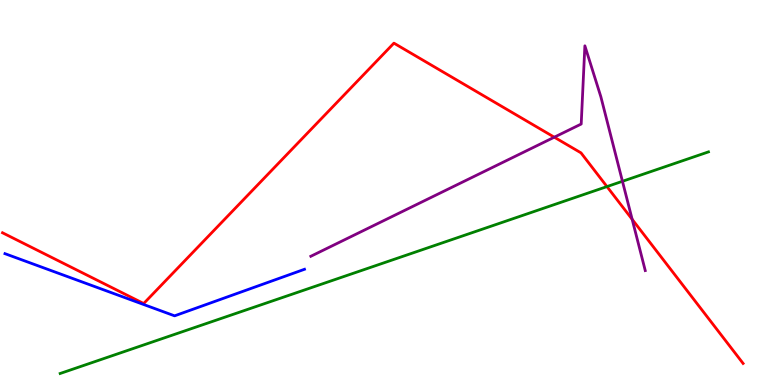[{'lines': ['blue', 'red'], 'intersections': []}, {'lines': ['green', 'red'], 'intersections': [{'x': 7.83, 'y': 5.15}]}, {'lines': ['purple', 'red'], 'intersections': [{'x': 7.15, 'y': 6.44}, {'x': 8.16, 'y': 4.3}]}, {'lines': ['blue', 'green'], 'intersections': []}, {'lines': ['blue', 'purple'], 'intersections': []}, {'lines': ['green', 'purple'], 'intersections': [{'x': 8.03, 'y': 5.29}]}]